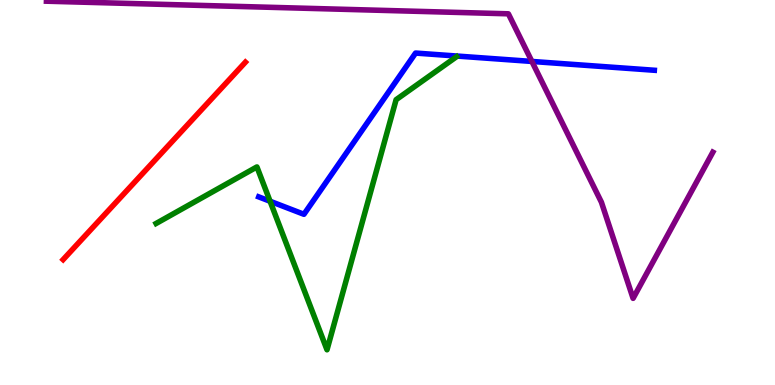[{'lines': ['blue', 'red'], 'intersections': []}, {'lines': ['green', 'red'], 'intersections': []}, {'lines': ['purple', 'red'], 'intersections': []}, {'lines': ['blue', 'green'], 'intersections': [{'x': 3.48, 'y': 4.77}]}, {'lines': ['blue', 'purple'], 'intersections': [{'x': 6.86, 'y': 8.4}]}, {'lines': ['green', 'purple'], 'intersections': []}]